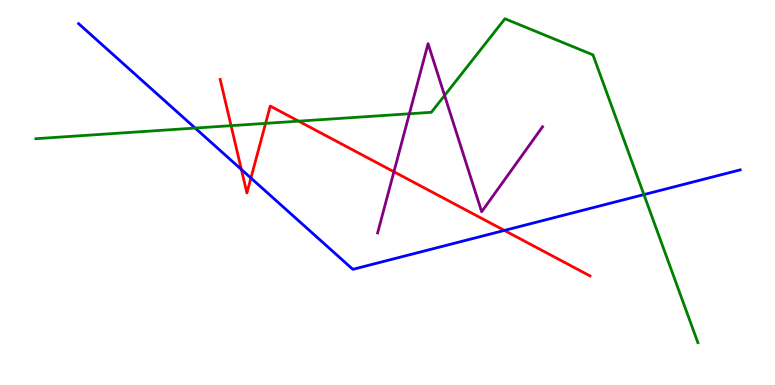[{'lines': ['blue', 'red'], 'intersections': [{'x': 3.11, 'y': 5.6}, {'x': 3.24, 'y': 5.38}, {'x': 6.51, 'y': 4.01}]}, {'lines': ['green', 'red'], 'intersections': [{'x': 2.98, 'y': 6.74}, {'x': 3.43, 'y': 6.8}, {'x': 3.85, 'y': 6.85}]}, {'lines': ['purple', 'red'], 'intersections': [{'x': 5.08, 'y': 5.54}]}, {'lines': ['blue', 'green'], 'intersections': [{'x': 2.52, 'y': 6.67}, {'x': 8.31, 'y': 4.95}]}, {'lines': ['blue', 'purple'], 'intersections': []}, {'lines': ['green', 'purple'], 'intersections': [{'x': 5.28, 'y': 7.04}, {'x': 5.74, 'y': 7.52}]}]